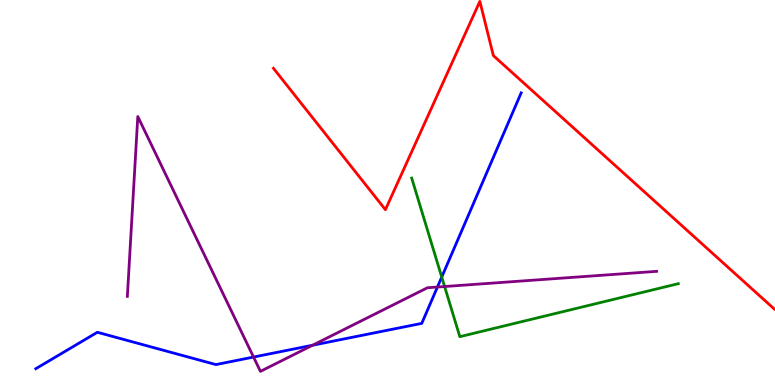[{'lines': ['blue', 'red'], 'intersections': []}, {'lines': ['green', 'red'], 'intersections': []}, {'lines': ['purple', 'red'], 'intersections': []}, {'lines': ['blue', 'green'], 'intersections': [{'x': 5.7, 'y': 2.8}]}, {'lines': ['blue', 'purple'], 'intersections': [{'x': 3.27, 'y': 0.726}, {'x': 4.03, 'y': 1.03}, {'x': 5.64, 'y': 2.54}]}, {'lines': ['green', 'purple'], 'intersections': [{'x': 5.74, 'y': 2.56}]}]